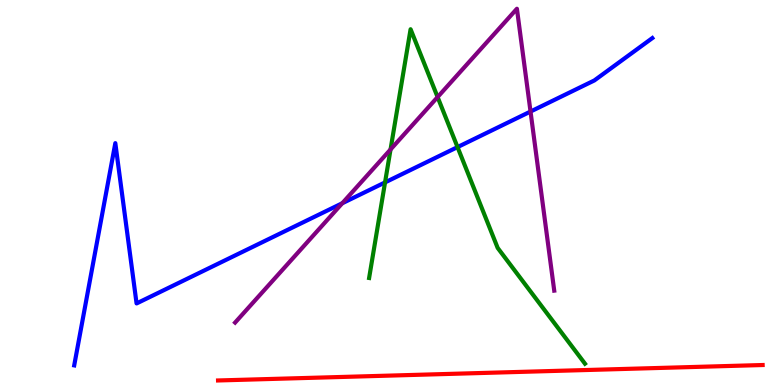[{'lines': ['blue', 'red'], 'intersections': []}, {'lines': ['green', 'red'], 'intersections': []}, {'lines': ['purple', 'red'], 'intersections': []}, {'lines': ['blue', 'green'], 'intersections': [{'x': 4.97, 'y': 5.26}, {'x': 5.9, 'y': 6.18}]}, {'lines': ['blue', 'purple'], 'intersections': [{'x': 4.42, 'y': 4.72}, {'x': 6.85, 'y': 7.1}]}, {'lines': ['green', 'purple'], 'intersections': [{'x': 5.04, 'y': 6.12}, {'x': 5.65, 'y': 7.48}]}]